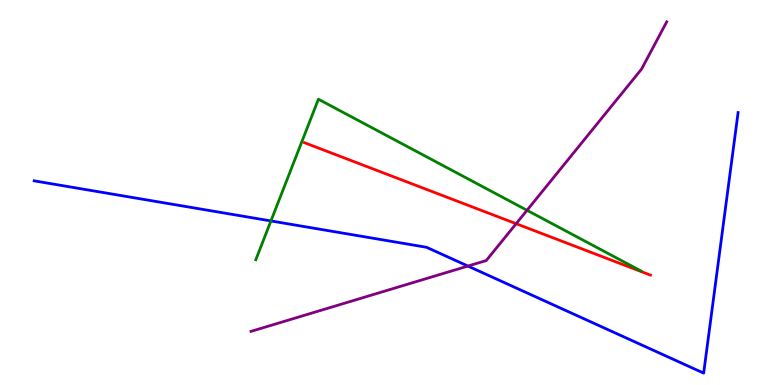[{'lines': ['blue', 'red'], 'intersections': []}, {'lines': ['green', 'red'], 'intersections': []}, {'lines': ['purple', 'red'], 'intersections': [{'x': 6.66, 'y': 4.19}]}, {'lines': ['blue', 'green'], 'intersections': [{'x': 3.5, 'y': 4.26}]}, {'lines': ['blue', 'purple'], 'intersections': [{'x': 6.04, 'y': 3.09}]}, {'lines': ['green', 'purple'], 'intersections': [{'x': 6.8, 'y': 4.54}]}]